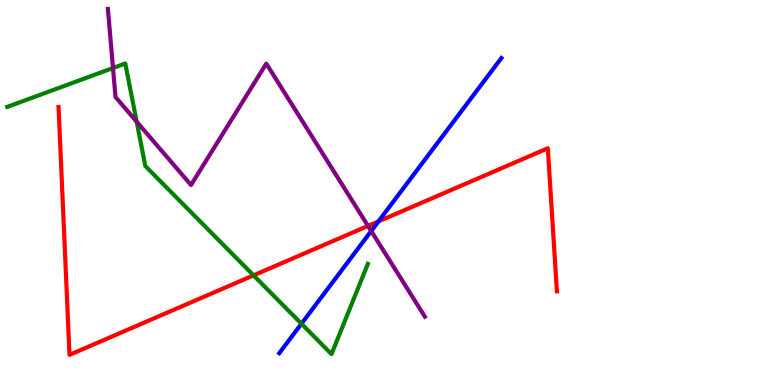[{'lines': ['blue', 'red'], 'intersections': [{'x': 4.88, 'y': 4.25}]}, {'lines': ['green', 'red'], 'intersections': [{'x': 3.27, 'y': 2.85}]}, {'lines': ['purple', 'red'], 'intersections': [{'x': 4.75, 'y': 4.13}]}, {'lines': ['blue', 'green'], 'intersections': [{'x': 3.89, 'y': 1.59}]}, {'lines': ['blue', 'purple'], 'intersections': [{'x': 4.79, 'y': 4.0}]}, {'lines': ['green', 'purple'], 'intersections': [{'x': 1.46, 'y': 8.23}, {'x': 1.76, 'y': 6.84}]}]